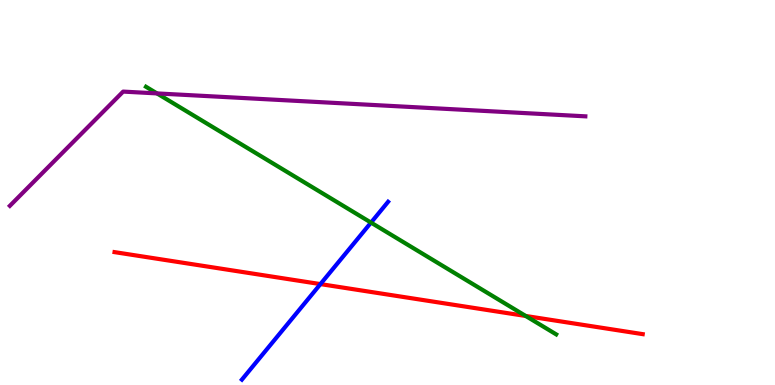[{'lines': ['blue', 'red'], 'intersections': [{'x': 4.13, 'y': 2.62}]}, {'lines': ['green', 'red'], 'intersections': [{'x': 6.78, 'y': 1.79}]}, {'lines': ['purple', 'red'], 'intersections': []}, {'lines': ['blue', 'green'], 'intersections': [{'x': 4.79, 'y': 4.22}]}, {'lines': ['blue', 'purple'], 'intersections': []}, {'lines': ['green', 'purple'], 'intersections': [{'x': 2.03, 'y': 7.57}]}]